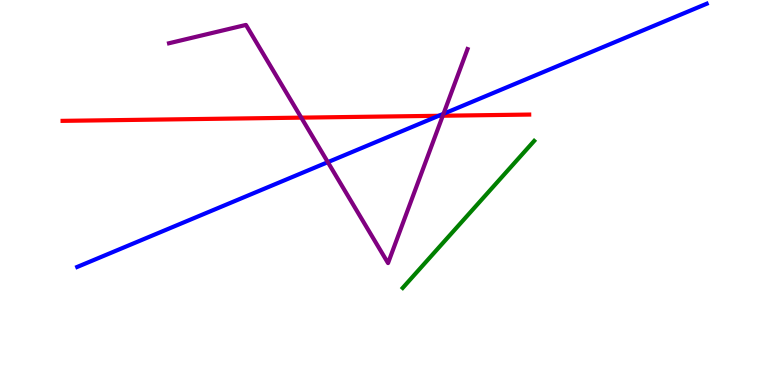[{'lines': ['blue', 'red'], 'intersections': [{'x': 5.66, 'y': 6.99}]}, {'lines': ['green', 'red'], 'intersections': []}, {'lines': ['purple', 'red'], 'intersections': [{'x': 3.89, 'y': 6.94}, {'x': 5.71, 'y': 6.99}]}, {'lines': ['blue', 'green'], 'intersections': []}, {'lines': ['blue', 'purple'], 'intersections': [{'x': 4.23, 'y': 5.79}, {'x': 5.72, 'y': 7.04}]}, {'lines': ['green', 'purple'], 'intersections': []}]